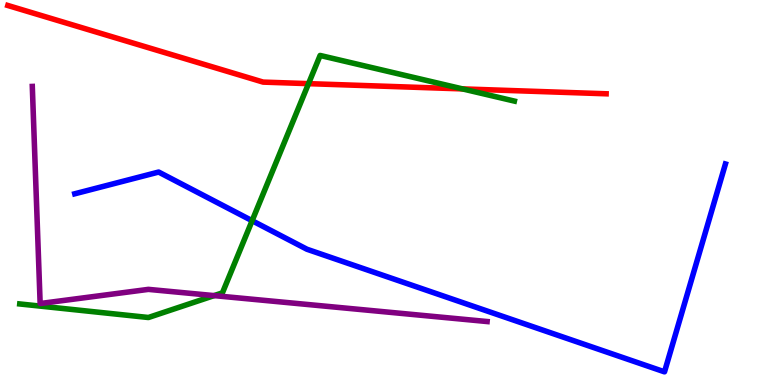[{'lines': ['blue', 'red'], 'intersections': []}, {'lines': ['green', 'red'], 'intersections': [{'x': 3.98, 'y': 7.83}, {'x': 5.97, 'y': 7.69}]}, {'lines': ['purple', 'red'], 'intersections': []}, {'lines': ['blue', 'green'], 'intersections': [{'x': 3.25, 'y': 4.27}]}, {'lines': ['blue', 'purple'], 'intersections': []}, {'lines': ['green', 'purple'], 'intersections': [{'x': 2.76, 'y': 2.32}]}]